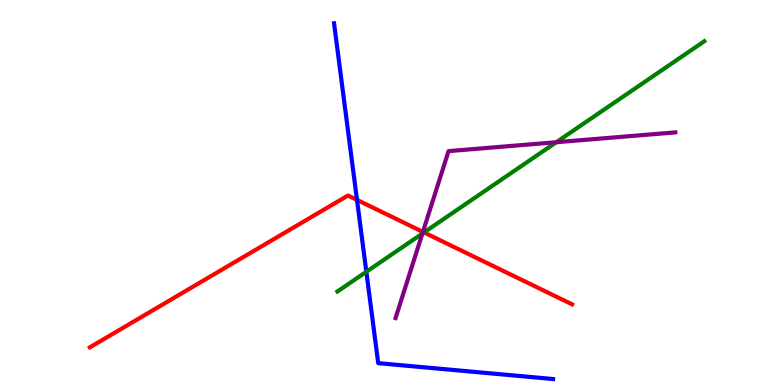[{'lines': ['blue', 'red'], 'intersections': [{'x': 4.61, 'y': 4.81}]}, {'lines': ['green', 'red'], 'intersections': [{'x': 5.47, 'y': 3.96}]}, {'lines': ['purple', 'red'], 'intersections': [{'x': 5.46, 'y': 3.98}]}, {'lines': ['blue', 'green'], 'intersections': [{'x': 4.73, 'y': 2.94}]}, {'lines': ['blue', 'purple'], 'intersections': []}, {'lines': ['green', 'purple'], 'intersections': [{'x': 5.45, 'y': 3.93}, {'x': 7.18, 'y': 6.31}]}]